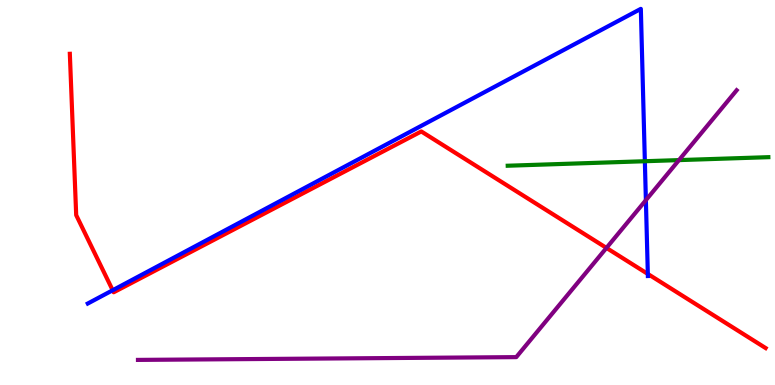[{'lines': ['blue', 'red'], 'intersections': [{'x': 1.45, 'y': 2.46}, {'x': 8.36, 'y': 2.88}]}, {'lines': ['green', 'red'], 'intersections': []}, {'lines': ['purple', 'red'], 'intersections': [{'x': 7.83, 'y': 3.56}]}, {'lines': ['blue', 'green'], 'intersections': [{'x': 8.32, 'y': 5.81}]}, {'lines': ['blue', 'purple'], 'intersections': [{'x': 8.33, 'y': 4.8}]}, {'lines': ['green', 'purple'], 'intersections': [{'x': 8.76, 'y': 5.84}]}]